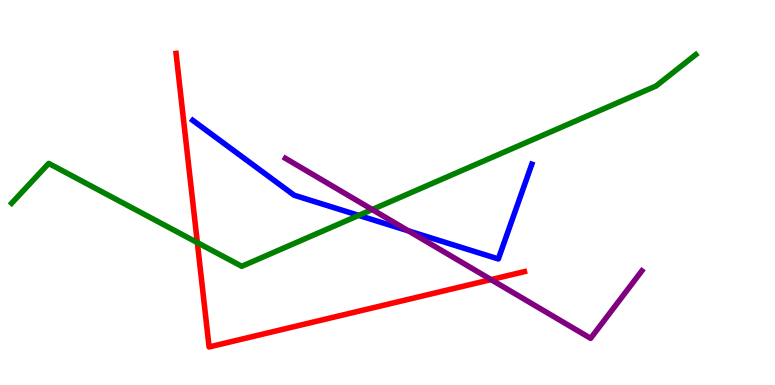[{'lines': ['blue', 'red'], 'intersections': []}, {'lines': ['green', 'red'], 'intersections': [{'x': 2.55, 'y': 3.7}]}, {'lines': ['purple', 'red'], 'intersections': [{'x': 6.34, 'y': 2.74}]}, {'lines': ['blue', 'green'], 'intersections': [{'x': 4.63, 'y': 4.41}]}, {'lines': ['blue', 'purple'], 'intersections': [{'x': 5.27, 'y': 4.0}]}, {'lines': ['green', 'purple'], 'intersections': [{'x': 4.8, 'y': 4.56}]}]